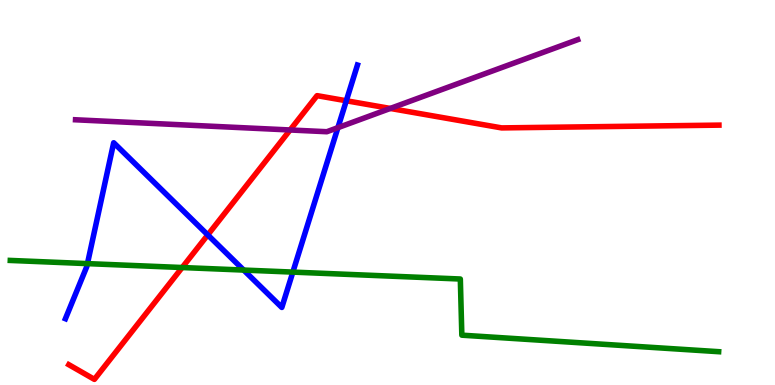[{'lines': ['blue', 'red'], 'intersections': [{'x': 2.68, 'y': 3.9}, {'x': 4.47, 'y': 7.38}]}, {'lines': ['green', 'red'], 'intersections': [{'x': 2.35, 'y': 3.05}]}, {'lines': ['purple', 'red'], 'intersections': [{'x': 3.74, 'y': 6.62}, {'x': 5.04, 'y': 7.18}]}, {'lines': ['blue', 'green'], 'intersections': [{'x': 1.13, 'y': 3.15}, {'x': 3.14, 'y': 2.99}, {'x': 3.78, 'y': 2.93}]}, {'lines': ['blue', 'purple'], 'intersections': [{'x': 4.36, 'y': 6.68}]}, {'lines': ['green', 'purple'], 'intersections': []}]